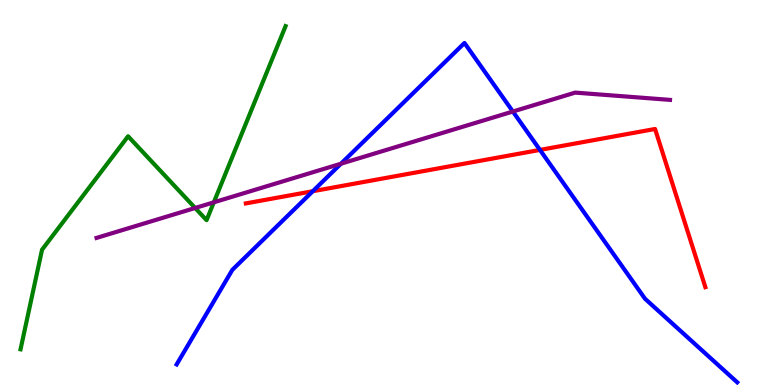[{'lines': ['blue', 'red'], 'intersections': [{'x': 4.04, 'y': 5.03}, {'x': 6.97, 'y': 6.11}]}, {'lines': ['green', 'red'], 'intersections': []}, {'lines': ['purple', 'red'], 'intersections': []}, {'lines': ['blue', 'green'], 'intersections': []}, {'lines': ['blue', 'purple'], 'intersections': [{'x': 4.4, 'y': 5.75}, {'x': 6.62, 'y': 7.1}]}, {'lines': ['green', 'purple'], 'intersections': [{'x': 2.52, 'y': 4.6}, {'x': 2.76, 'y': 4.75}]}]